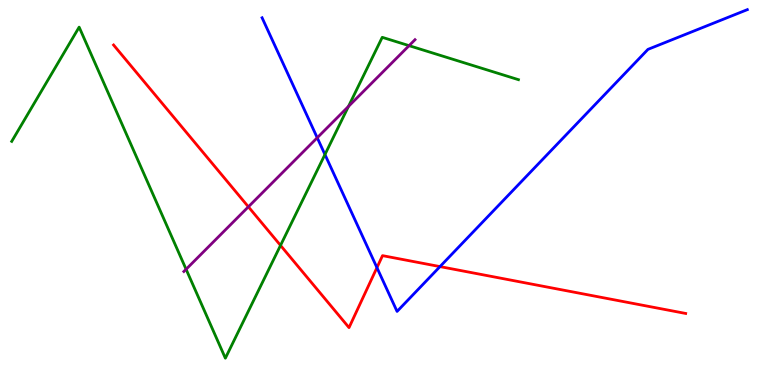[{'lines': ['blue', 'red'], 'intersections': [{'x': 4.86, 'y': 3.05}, {'x': 5.68, 'y': 3.08}]}, {'lines': ['green', 'red'], 'intersections': [{'x': 3.62, 'y': 3.63}]}, {'lines': ['purple', 'red'], 'intersections': [{'x': 3.2, 'y': 4.63}]}, {'lines': ['blue', 'green'], 'intersections': [{'x': 4.19, 'y': 5.99}]}, {'lines': ['blue', 'purple'], 'intersections': [{'x': 4.09, 'y': 6.42}]}, {'lines': ['green', 'purple'], 'intersections': [{'x': 2.4, 'y': 3.01}, {'x': 4.5, 'y': 7.24}, {'x': 5.28, 'y': 8.81}]}]